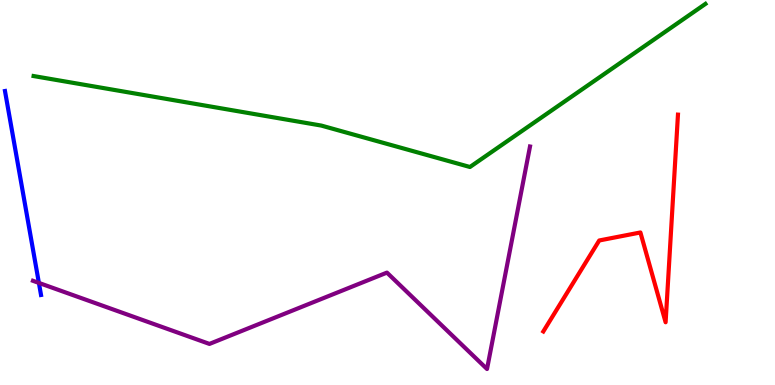[{'lines': ['blue', 'red'], 'intersections': []}, {'lines': ['green', 'red'], 'intersections': []}, {'lines': ['purple', 'red'], 'intersections': []}, {'lines': ['blue', 'green'], 'intersections': []}, {'lines': ['blue', 'purple'], 'intersections': [{'x': 0.502, 'y': 2.65}]}, {'lines': ['green', 'purple'], 'intersections': []}]